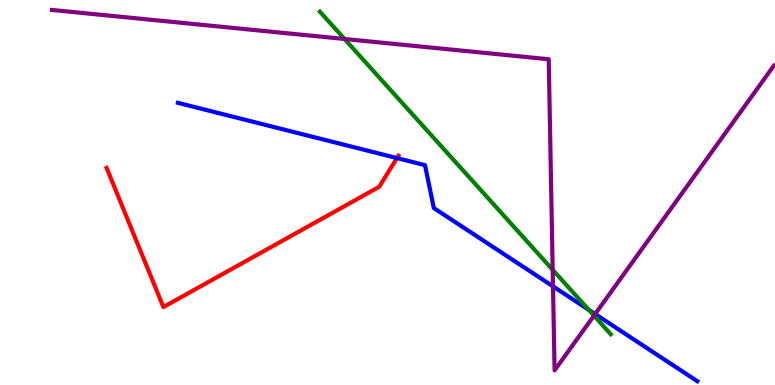[{'lines': ['blue', 'red'], 'intersections': [{'x': 5.12, 'y': 5.89}]}, {'lines': ['green', 'red'], 'intersections': []}, {'lines': ['purple', 'red'], 'intersections': []}, {'lines': ['blue', 'green'], 'intersections': [{'x': 7.6, 'y': 1.95}]}, {'lines': ['blue', 'purple'], 'intersections': [{'x': 7.14, 'y': 2.56}, {'x': 7.68, 'y': 1.84}]}, {'lines': ['green', 'purple'], 'intersections': [{'x': 4.45, 'y': 8.99}, {'x': 7.13, 'y': 2.99}, {'x': 7.66, 'y': 1.8}]}]